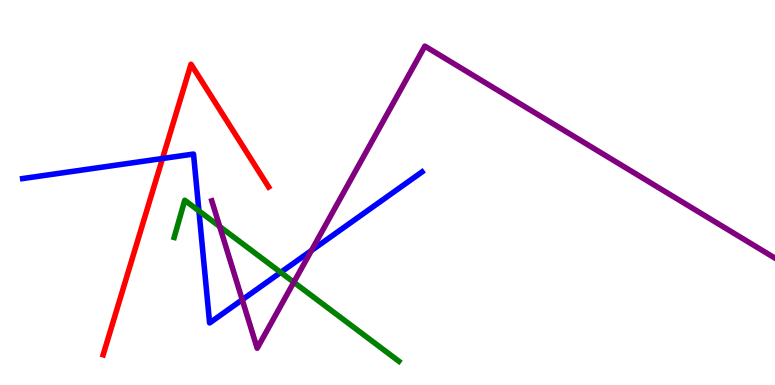[{'lines': ['blue', 'red'], 'intersections': [{'x': 2.1, 'y': 5.88}]}, {'lines': ['green', 'red'], 'intersections': []}, {'lines': ['purple', 'red'], 'intersections': []}, {'lines': ['blue', 'green'], 'intersections': [{'x': 2.57, 'y': 4.52}, {'x': 3.62, 'y': 2.92}]}, {'lines': ['blue', 'purple'], 'intersections': [{'x': 3.13, 'y': 2.21}, {'x': 4.02, 'y': 3.49}]}, {'lines': ['green', 'purple'], 'intersections': [{'x': 2.83, 'y': 4.12}, {'x': 3.79, 'y': 2.67}]}]